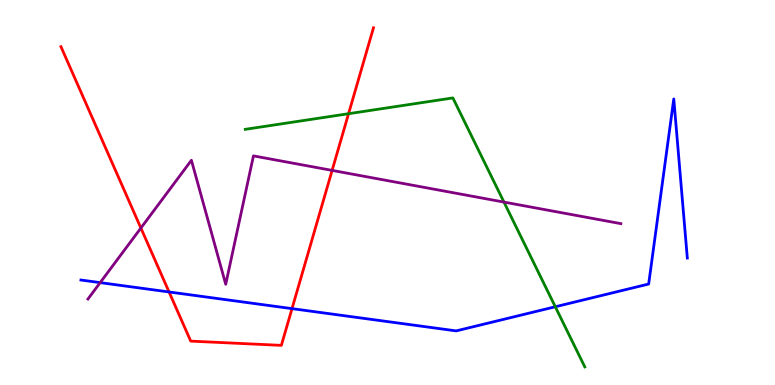[{'lines': ['blue', 'red'], 'intersections': [{'x': 2.18, 'y': 2.42}, {'x': 3.77, 'y': 1.98}]}, {'lines': ['green', 'red'], 'intersections': [{'x': 4.5, 'y': 7.05}]}, {'lines': ['purple', 'red'], 'intersections': [{'x': 1.82, 'y': 4.08}, {'x': 4.29, 'y': 5.57}]}, {'lines': ['blue', 'green'], 'intersections': [{'x': 7.17, 'y': 2.03}]}, {'lines': ['blue', 'purple'], 'intersections': [{'x': 1.29, 'y': 2.66}]}, {'lines': ['green', 'purple'], 'intersections': [{'x': 6.5, 'y': 4.75}]}]